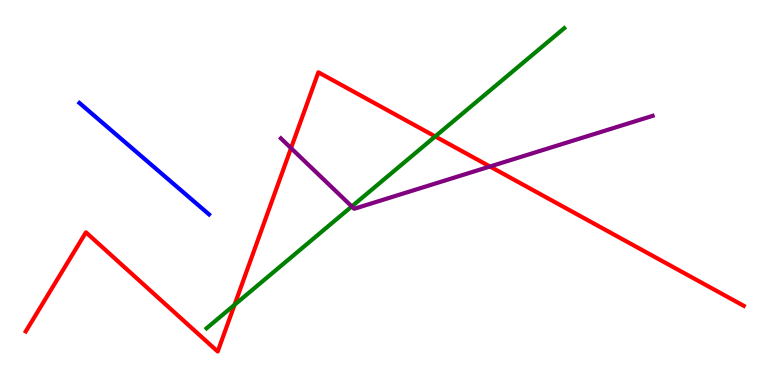[{'lines': ['blue', 'red'], 'intersections': []}, {'lines': ['green', 'red'], 'intersections': [{'x': 3.03, 'y': 2.08}, {'x': 5.62, 'y': 6.46}]}, {'lines': ['purple', 'red'], 'intersections': [{'x': 3.76, 'y': 6.15}, {'x': 6.32, 'y': 5.68}]}, {'lines': ['blue', 'green'], 'intersections': []}, {'lines': ['blue', 'purple'], 'intersections': []}, {'lines': ['green', 'purple'], 'intersections': [{'x': 4.54, 'y': 4.64}]}]